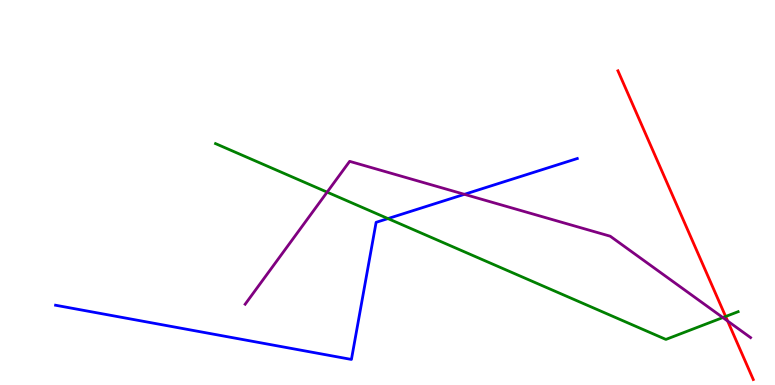[{'lines': ['blue', 'red'], 'intersections': []}, {'lines': ['green', 'red'], 'intersections': [{'x': 9.36, 'y': 1.78}]}, {'lines': ['purple', 'red'], 'intersections': [{'x': 9.39, 'y': 1.66}]}, {'lines': ['blue', 'green'], 'intersections': [{'x': 5.01, 'y': 4.32}]}, {'lines': ['blue', 'purple'], 'intersections': [{'x': 5.99, 'y': 4.95}]}, {'lines': ['green', 'purple'], 'intersections': [{'x': 4.22, 'y': 5.01}, {'x': 9.33, 'y': 1.75}]}]